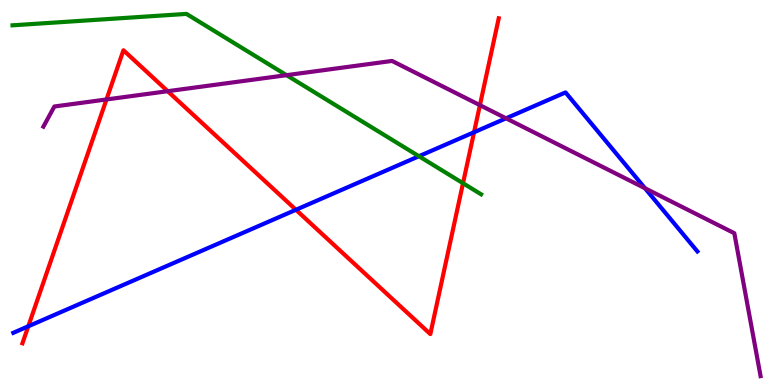[{'lines': ['blue', 'red'], 'intersections': [{'x': 0.365, 'y': 1.53}, {'x': 3.82, 'y': 4.55}, {'x': 6.12, 'y': 6.57}]}, {'lines': ['green', 'red'], 'intersections': [{'x': 5.97, 'y': 5.24}]}, {'lines': ['purple', 'red'], 'intersections': [{'x': 1.37, 'y': 7.42}, {'x': 2.16, 'y': 7.63}, {'x': 6.19, 'y': 7.27}]}, {'lines': ['blue', 'green'], 'intersections': [{'x': 5.41, 'y': 5.94}]}, {'lines': ['blue', 'purple'], 'intersections': [{'x': 6.53, 'y': 6.93}, {'x': 8.32, 'y': 5.11}]}, {'lines': ['green', 'purple'], 'intersections': [{'x': 3.7, 'y': 8.05}]}]